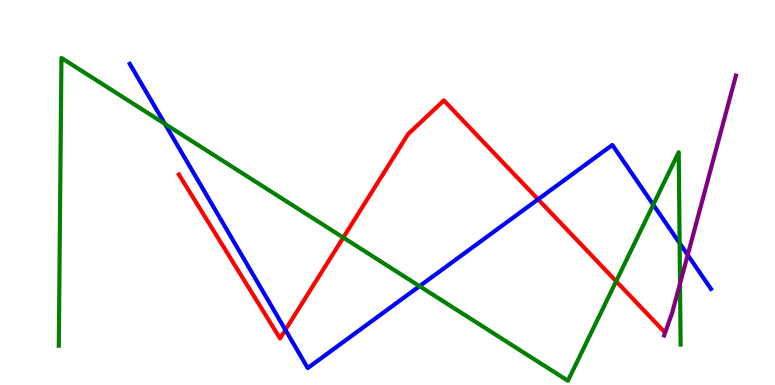[{'lines': ['blue', 'red'], 'intersections': [{'x': 3.68, 'y': 1.43}, {'x': 6.94, 'y': 4.82}]}, {'lines': ['green', 'red'], 'intersections': [{'x': 4.43, 'y': 3.83}, {'x': 7.95, 'y': 2.7}]}, {'lines': ['purple', 'red'], 'intersections': []}, {'lines': ['blue', 'green'], 'intersections': [{'x': 2.13, 'y': 6.78}, {'x': 5.41, 'y': 2.57}, {'x': 8.43, 'y': 4.68}, {'x': 8.77, 'y': 3.68}]}, {'lines': ['blue', 'purple'], 'intersections': [{'x': 8.87, 'y': 3.38}]}, {'lines': ['green', 'purple'], 'intersections': [{'x': 8.77, 'y': 2.63}]}]